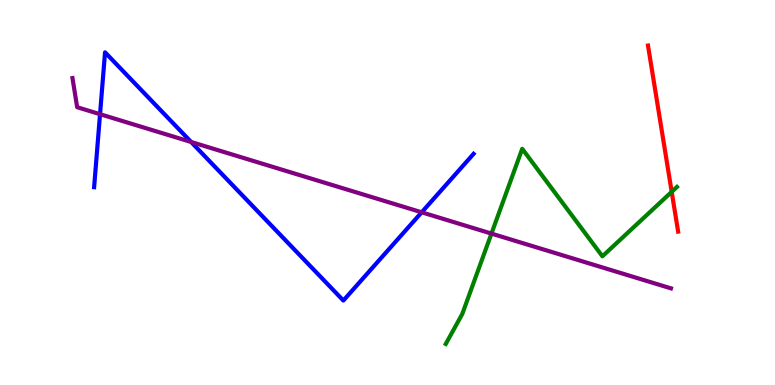[{'lines': ['blue', 'red'], 'intersections': []}, {'lines': ['green', 'red'], 'intersections': [{'x': 8.67, 'y': 5.02}]}, {'lines': ['purple', 'red'], 'intersections': []}, {'lines': ['blue', 'green'], 'intersections': []}, {'lines': ['blue', 'purple'], 'intersections': [{'x': 1.29, 'y': 7.03}, {'x': 2.47, 'y': 6.31}, {'x': 5.44, 'y': 4.49}]}, {'lines': ['green', 'purple'], 'intersections': [{'x': 6.34, 'y': 3.93}]}]